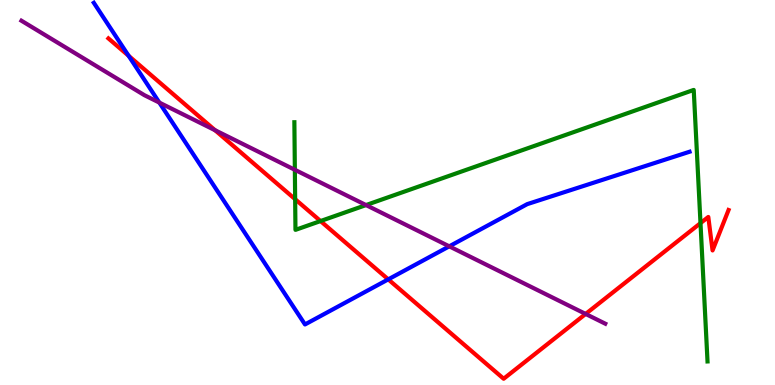[{'lines': ['blue', 'red'], 'intersections': [{'x': 1.66, 'y': 8.55}, {'x': 5.01, 'y': 2.74}]}, {'lines': ['green', 'red'], 'intersections': [{'x': 3.81, 'y': 4.83}, {'x': 4.14, 'y': 4.26}, {'x': 9.04, 'y': 4.2}]}, {'lines': ['purple', 'red'], 'intersections': [{'x': 2.77, 'y': 6.62}, {'x': 7.56, 'y': 1.85}]}, {'lines': ['blue', 'green'], 'intersections': []}, {'lines': ['blue', 'purple'], 'intersections': [{'x': 2.06, 'y': 7.34}, {'x': 5.8, 'y': 3.6}]}, {'lines': ['green', 'purple'], 'intersections': [{'x': 3.8, 'y': 5.59}, {'x': 4.72, 'y': 4.67}]}]